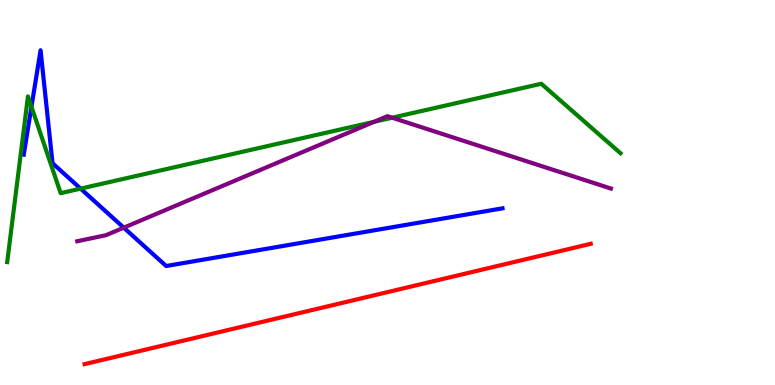[{'lines': ['blue', 'red'], 'intersections': []}, {'lines': ['green', 'red'], 'intersections': []}, {'lines': ['purple', 'red'], 'intersections': []}, {'lines': ['blue', 'green'], 'intersections': [{'x': 0.406, 'y': 7.23}, {'x': 1.04, 'y': 5.1}]}, {'lines': ['blue', 'purple'], 'intersections': [{'x': 1.6, 'y': 4.09}]}, {'lines': ['green', 'purple'], 'intersections': [{'x': 4.83, 'y': 6.84}, {'x': 5.06, 'y': 6.94}]}]